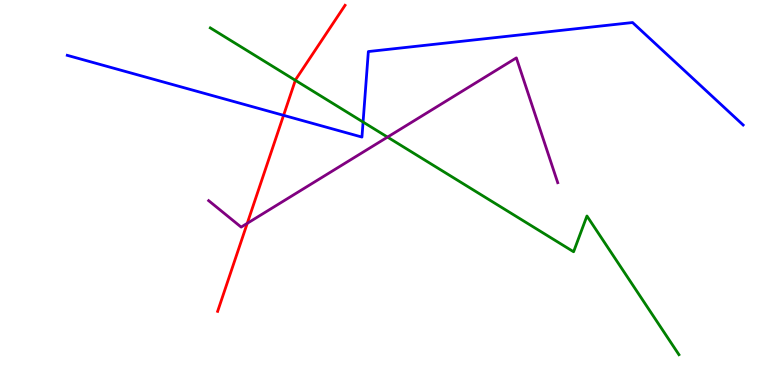[{'lines': ['blue', 'red'], 'intersections': [{'x': 3.66, 'y': 7.0}]}, {'lines': ['green', 'red'], 'intersections': [{'x': 3.81, 'y': 7.91}]}, {'lines': ['purple', 'red'], 'intersections': [{'x': 3.19, 'y': 4.2}]}, {'lines': ['blue', 'green'], 'intersections': [{'x': 4.68, 'y': 6.83}]}, {'lines': ['blue', 'purple'], 'intersections': []}, {'lines': ['green', 'purple'], 'intersections': [{'x': 5.0, 'y': 6.44}]}]